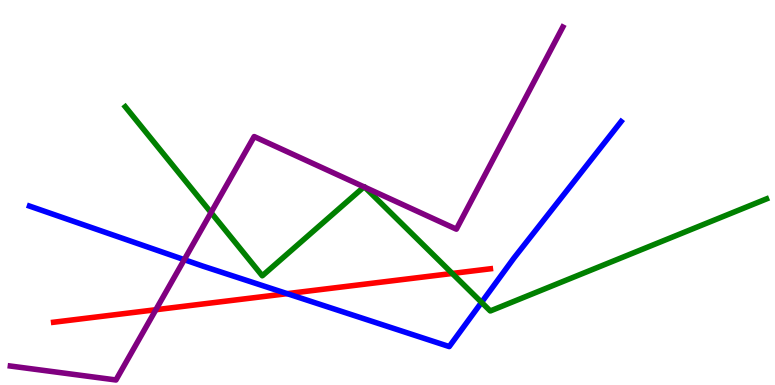[{'lines': ['blue', 'red'], 'intersections': [{'x': 3.71, 'y': 2.37}]}, {'lines': ['green', 'red'], 'intersections': [{'x': 5.84, 'y': 2.9}]}, {'lines': ['purple', 'red'], 'intersections': [{'x': 2.01, 'y': 1.96}]}, {'lines': ['blue', 'green'], 'intersections': [{'x': 6.21, 'y': 2.15}]}, {'lines': ['blue', 'purple'], 'intersections': [{'x': 2.38, 'y': 3.26}]}, {'lines': ['green', 'purple'], 'intersections': [{'x': 2.72, 'y': 4.48}, {'x': 4.7, 'y': 5.15}, {'x': 4.71, 'y': 5.14}]}]